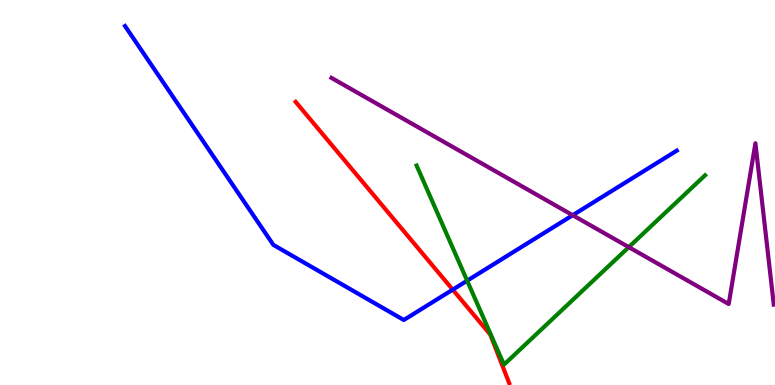[{'lines': ['blue', 'red'], 'intersections': [{'x': 5.84, 'y': 2.48}]}, {'lines': ['green', 'red'], 'intersections': []}, {'lines': ['purple', 'red'], 'intersections': []}, {'lines': ['blue', 'green'], 'intersections': [{'x': 6.03, 'y': 2.71}]}, {'lines': ['blue', 'purple'], 'intersections': [{'x': 7.39, 'y': 4.41}]}, {'lines': ['green', 'purple'], 'intersections': [{'x': 8.11, 'y': 3.58}]}]